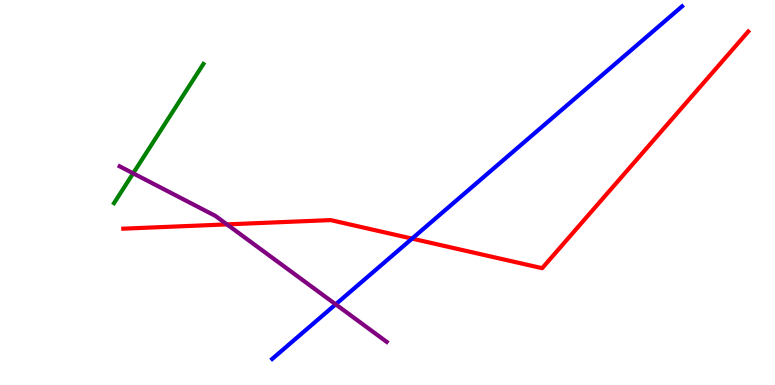[{'lines': ['blue', 'red'], 'intersections': [{'x': 5.32, 'y': 3.8}]}, {'lines': ['green', 'red'], 'intersections': []}, {'lines': ['purple', 'red'], 'intersections': [{'x': 2.93, 'y': 4.17}]}, {'lines': ['blue', 'green'], 'intersections': []}, {'lines': ['blue', 'purple'], 'intersections': [{'x': 4.33, 'y': 2.1}]}, {'lines': ['green', 'purple'], 'intersections': [{'x': 1.72, 'y': 5.5}]}]